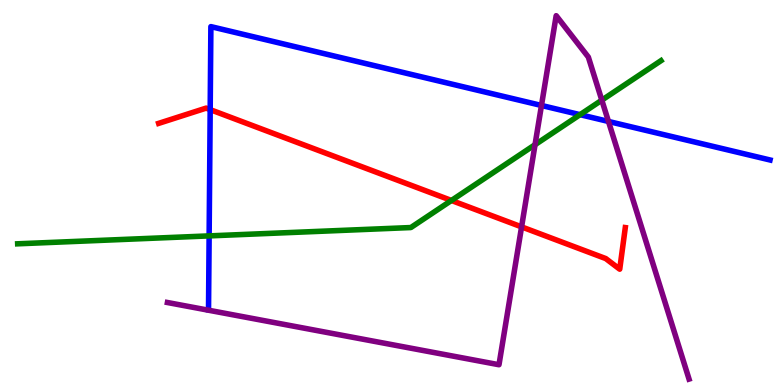[{'lines': ['blue', 'red'], 'intersections': [{'x': 2.71, 'y': 7.15}]}, {'lines': ['green', 'red'], 'intersections': [{'x': 5.82, 'y': 4.79}]}, {'lines': ['purple', 'red'], 'intersections': [{'x': 6.73, 'y': 4.11}]}, {'lines': ['blue', 'green'], 'intersections': [{'x': 2.7, 'y': 3.87}, {'x': 7.48, 'y': 7.02}]}, {'lines': ['blue', 'purple'], 'intersections': [{'x': 6.99, 'y': 7.26}, {'x': 7.85, 'y': 6.85}]}, {'lines': ['green', 'purple'], 'intersections': [{'x': 6.9, 'y': 6.24}, {'x': 7.77, 'y': 7.4}]}]